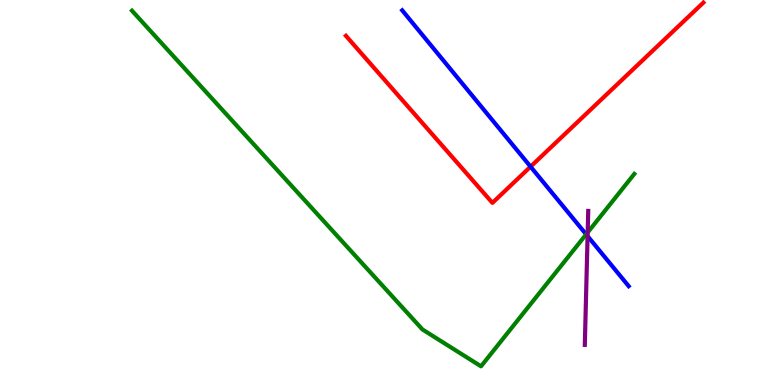[{'lines': ['blue', 'red'], 'intersections': [{'x': 6.85, 'y': 5.67}]}, {'lines': ['green', 'red'], 'intersections': []}, {'lines': ['purple', 'red'], 'intersections': []}, {'lines': ['blue', 'green'], 'intersections': [{'x': 7.56, 'y': 3.91}]}, {'lines': ['blue', 'purple'], 'intersections': [{'x': 7.58, 'y': 3.87}]}, {'lines': ['green', 'purple'], 'intersections': [{'x': 7.58, 'y': 3.96}]}]